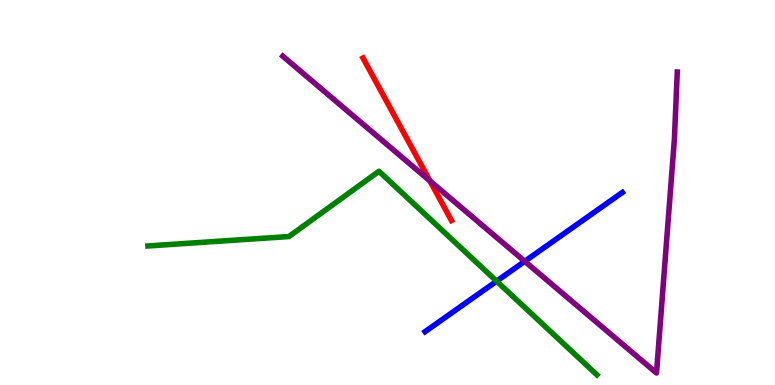[{'lines': ['blue', 'red'], 'intersections': []}, {'lines': ['green', 'red'], 'intersections': []}, {'lines': ['purple', 'red'], 'intersections': [{'x': 5.55, 'y': 5.3}]}, {'lines': ['blue', 'green'], 'intersections': [{'x': 6.41, 'y': 2.7}]}, {'lines': ['blue', 'purple'], 'intersections': [{'x': 6.77, 'y': 3.21}]}, {'lines': ['green', 'purple'], 'intersections': []}]